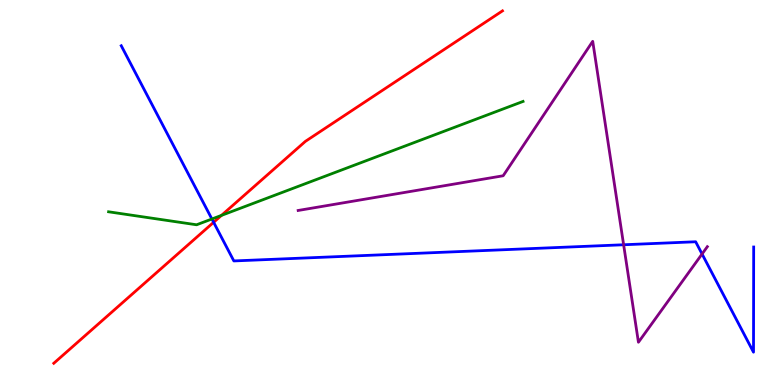[{'lines': ['blue', 'red'], 'intersections': [{'x': 2.76, 'y': 4.23}]}, {'lines': ['green', 'red'], 'intersections': [{'x': 2.86, 'y': 4.41}]}, {'lines': ['purple', 'red'], 'intersections': []}, {'lines': ['blue', 'green'], 'intersections': [{'x': 2.73, 'y': 4.31}]}, {'lines': ['blue', 'purple'], 'intersections': [{'x': 8.05, 'y': 3.64}, {'x': 9.06, 'y': 3.4}]}, {'lines': ['green', 'purple'], 'intersections': []}]